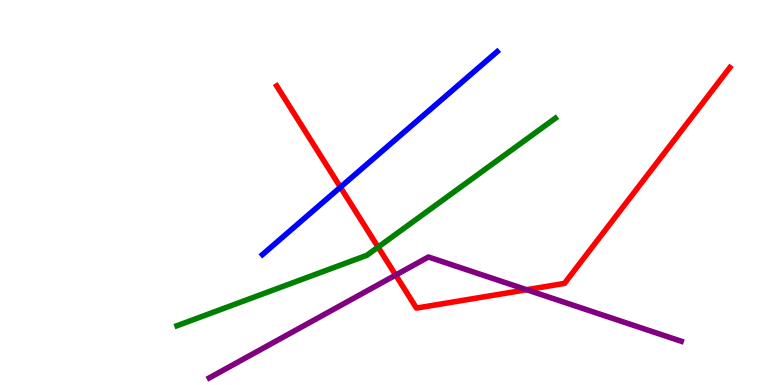[{'lines': ['blue', 'red'], 'intersections': [{'x': 4.39, 'y': 5.14}]}, {'lines': ['green', 'red'], 'intersections': [{'x': 4.88, 'y': 3.58}]}, {'lines': ['purple', 'red'], 'intersections': [{'x': 5.11, 'y': 2.86}, {'x': 6.8, 'y': 2.47}]}, {'lines': ['blue', 'green'], 'intersections': []}, {'lines': ['blue', 'purple'], 'intersections': []}, {'lines': ['green', 'purple'], 'intersections': []}]